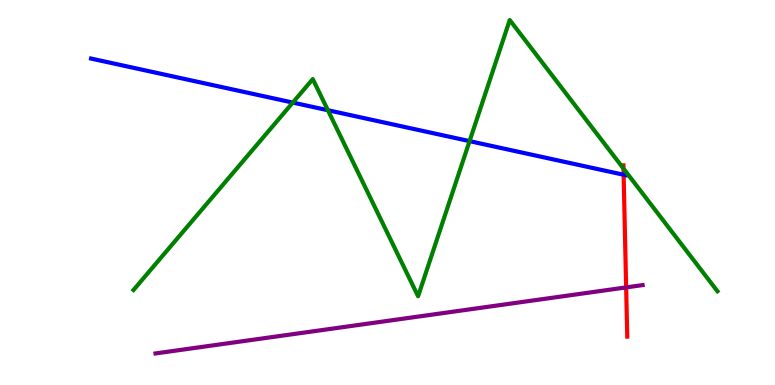[{'lines': ['blue', 'red'], 'intersections': [{'x': 8.05, 'y': 5.46}]}, {'lines': ['green', 'red'], 'intersections': [{'x': 8.04, 'y': 5.62}]}, {'lines': ['purple', 'red'], 'intersections': [{'x': 8.08, 'y': 2.54}]}, {'lines': ['blue', 'green'], 'intersections': [{'x': 3.78, 'y': 7.34}, {'x': 4.23, 'y': 7.14}, {'x': 6.06, 'y': 6.33}]}, {'lines': ['blue', 'purple'], 'intersections': []}, {'lines': ['green', 'purple'], 'intersections': []}]